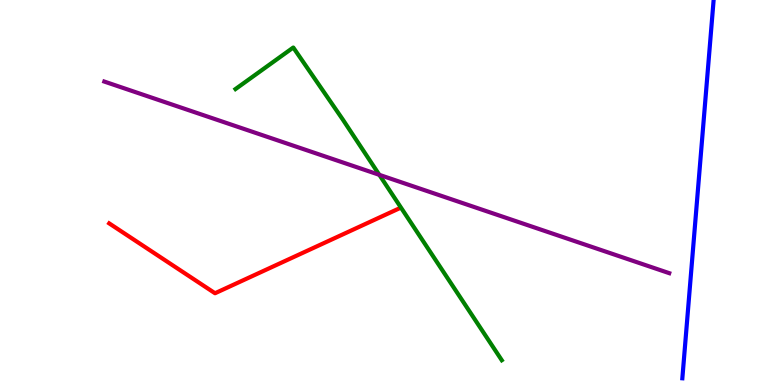[{'lines': ['blue', 'red'], 'intersections': []}, {'lines': ['green', 'red'], 'intersections': []}, {'lines': ['purple', 'red'], 'intersections': []}, {'lines': ['blue', 'green'], 'intersections': []}, {'lines': ['blue', 'purple'], 'intersections': []}, {'lines': ['green', 'purple'], 'intersections': [{'x': 4.89, 'y': 5.46}]}]